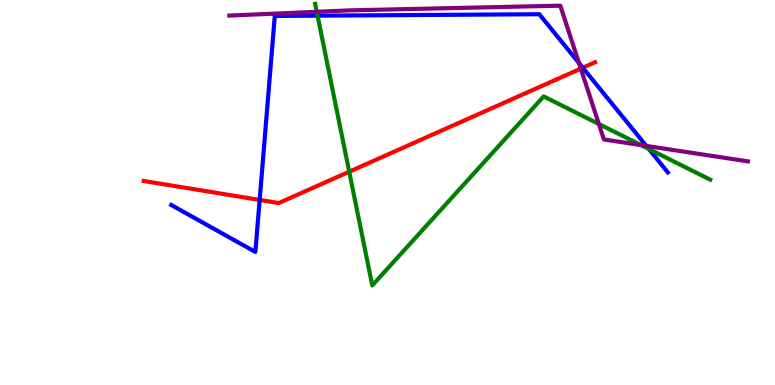[{'lines': ['blue', 'red'], 'intersections': [{'x': 3.35, 'y': 4.81}, {'x': 7.52, 'y': 8.24}]}, {'lines': ['green', 'red'], 'intersections': [{'x': 4.51, 'y': 5.54}]}, {'lines': ['purple', 'red'], 'intersections': [{'x': 7.49, 'y': 8.22}]}, {'lines': ['blue', 'green'], 'intersections': [{'x': 4.1, 'y': 9.59}, {'x': 8.37, 'y': 6.13}]}, {'lines': ['blue', 'purple'], 'intersections': [{'x': 7.47, 'y': 8.36}, {'x': 8.34, 'y': 6.21}]}, {'lines': ['green', 'purple'], 'intersections': [{'x': 4.09, 'y': 9.69}, {'x': 7.73, 'y': 6.78}, {'x': 8.27, 'y': 6.23}]}]